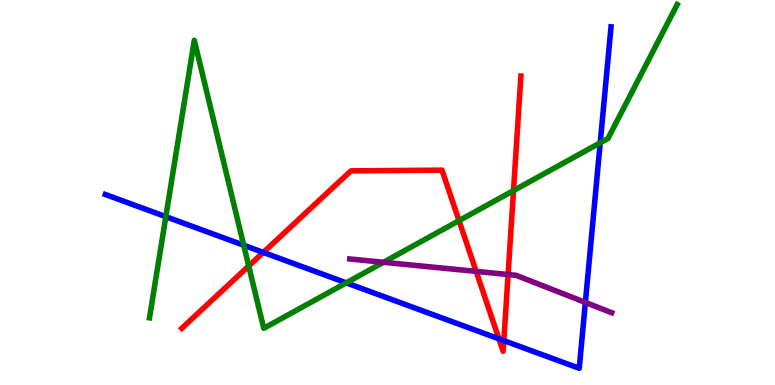[{'lines': ['blue', 'red'], 'intersections': [{'x': 3.4, 'y': 3.44}, {'x': 6.44, 'y': 1.2}, {'x': 6.5, 'y': 1.15}]}, {'lines': ['green', 'red'], 'intersections': [{'x': 3.21, 'y': 3.09}, {'x': 5.92, 'y': 4.27}, {'x': 6.63, 'y': 5.05}]}, {'lines': ['purple', 'red'], 'intersections': [{'x': 6.14, 'y': 2.95}, {'x': 6.56, 'y': 2.87}]}, {'lines': ['blue', 'green'], 'intersections': [{'x': 2.14, 'y': 4.37}, {'x': 3.14, 'y': 3.63}, {'x': 4.47, 'y': 2.65}, {'x': 7.74, 'y': 6.29}]}, {'lines': ['blue', 'purple'], 'intersections': [{'x': 7.55, 'y': 2.14}]}, {'lines': ['green', 'purple'], 'intersections': [{'x': 4.95, 'y': 3.19}]}]